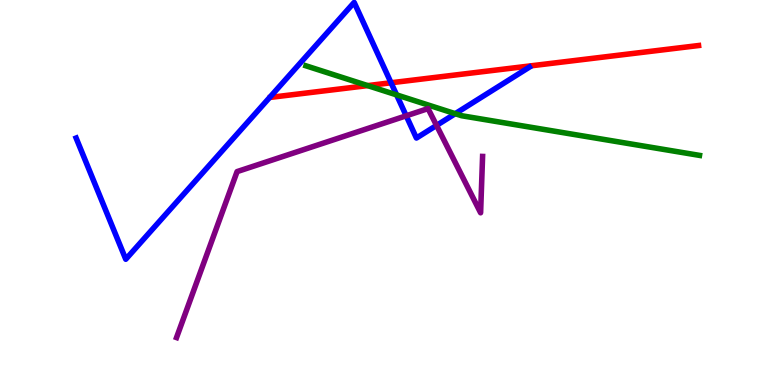[{'lines': ['blue', 'red'], 'intersections': [{'x': 5.05, 'y': 7.85}]}, {'lines': ['green', 'red'], 'intersections': [{'x': 4.74, 'y': 7.78}]}, {'lines': ['purple', 'red'], 'intersections': []}, {'lines': ['blue', 'green'], 'intersections': [{'x': 5.12, 'y': 7.54}, {'x': 5.87, 'y': 7.05}]}, {'lines': ['blue', 'purple'], 'intersections': [{'x': 5.24, 'y': 6.99}, {'x': 5.63, 'y': 6.74}]}, {'lines': ['green', 'purple'], 'intersections': []}]